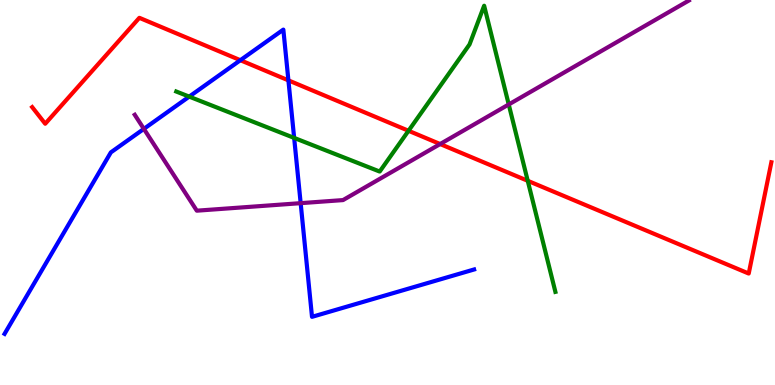[{'lines': ['blue', 'red'], 'intersections': [{'x': 3.1, 'y': 8.44}, {'x': 3.72, 'y': 7.91}]}, {'lines': ['green', 'red'], 'intersections': [{'x': 5.27, 'y': 6.6}, {'x': 6.81, 'y': 5.3}]}, {'lines': ['purple', 'red'], 'intersections': [{'x': 5.68, 'y': 6.26}]}, {'lines': ['blue', 'green'], 'intersections': [{'x': 2.44, 'y': 7.49}, {'x': 3.8, 'y': 6.42}]}, {'lines': ['blue', 'purple'], 'intersections': [{'x': 1.86, 'y': 6.65}, {'x': 3.88, 'y': 4.72}]}, {'lines': ['green', 'purple'], 'intersections': [{'x': 6.56, 'y': 7.29}]}]